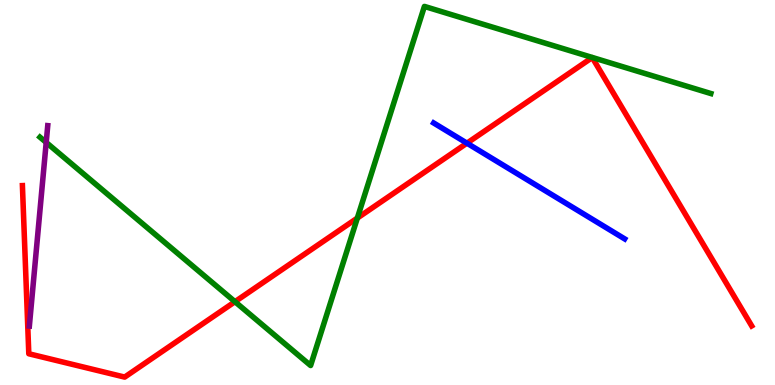[{'lines': ['blue', 'red'], 'intersections': [{'x': 6.03, 'y': 6.28}]}, {'lines': ['green', 'red'], 'intersections': [{'x': 3.03, 'y': 2.16}, {'x': 4.61, 'y': 4.34}]}, {'lines': ['purple', 'red'], 'intersections': []}, {'lines': ['blue', 'green'], 'intersections': []}, {'lines': ['blue', 'purple'], 'intersections': []}, {'lines': ['green', 'purple'], 'intersections': [{'x': 0.596, 'y': 6.3}]}]